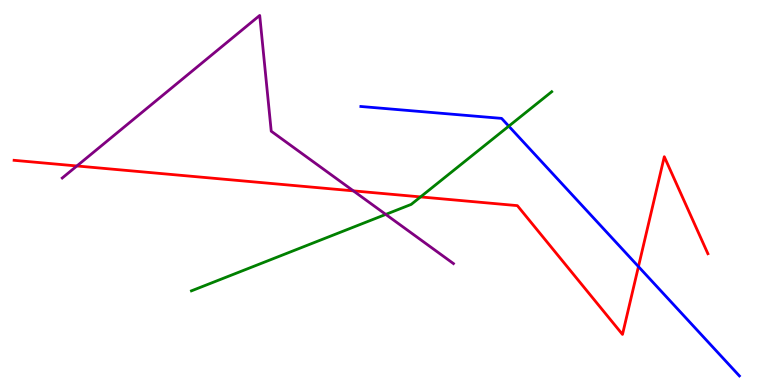[{'lines': ['blue', 'red'], 'intersections': [{'x': 8.24, 'y': 3.08}]}, {'lines': ['green', 'red'], 'intersections': [{'x': 5.43, 'y': 4.89}]}, {'lines': ['purple', 'red'], 'intersections': [{'x': 0.992, 'y': 5.69}, {'x': 4.56, 'y': 5.04}]}, {'lines': ['blue', 'green'], 'intersections': [{'x': 6.56, 'y': 6.72}]}, {'lines': ['blue', 'purple'], 'intersections': []}, {'lines': ['green', 'purple'], 'intersections': [{'x': 4.98, 'y': 4.43}]}]